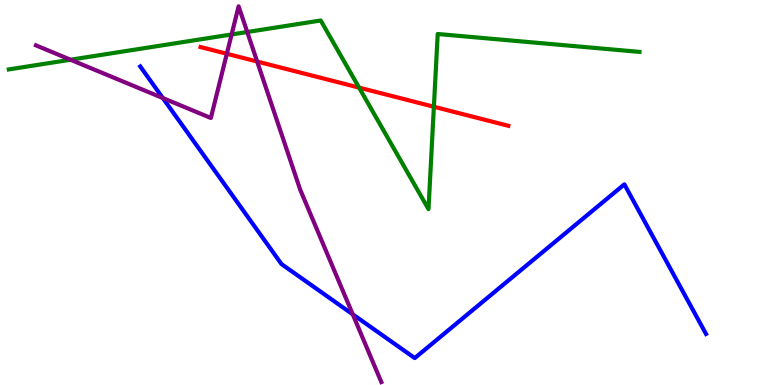[{'lines': ['blue', 'red'], 'intersections': []}, {'lines': ['green', 'red'], 'intersections': [{'x': 4.63, 'y': 7.72}, {'x': 5.6, 'y': 7.23}]}, {'lines': ['purple', 'red'], 'intersections': [{'x': 2.93, 'y': 8.6}, {'x': 3.32, 'y': 8.4}]}, {'lines': ['blue', 'green'], 'intersections': []}, {'lines': ['blue', 'purple'], 'intersections': [{'x': 2.1, 'y': 7.45}, {'x': 4.55, 'y': 1.84}]}, {'lines': ['green', 'purple'], 'intersections': [{'x': 0.91, 'y': 8.45}, {'x': 2.99, 'y': 9.1}, {'x': 3.19, 'y': 9.17}]}]